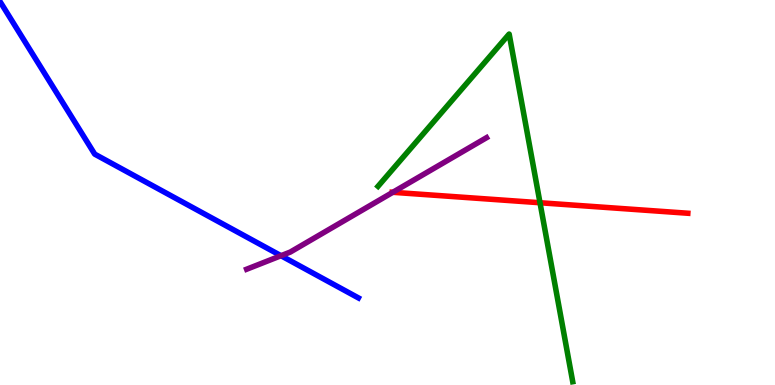[{'lines': ['blue', 'red'], 'intersections': []}, {'lines': ['green', 'red'], 'intersections': [{'x': 6.97, 'y': 4.73}]}, {'lines': ['purple', 'red'], 'intersections': [{'x': 5.07, 'y': 5.01}]}, {'lines': ['blue', 'green'], 'intersections': []}, {'lines': ['blue', 'purple'], 'intersections': [{'x': 3.63, 'y': 3.36}]}, {'lines': ['green', 'purple'], 'intersections': []}]